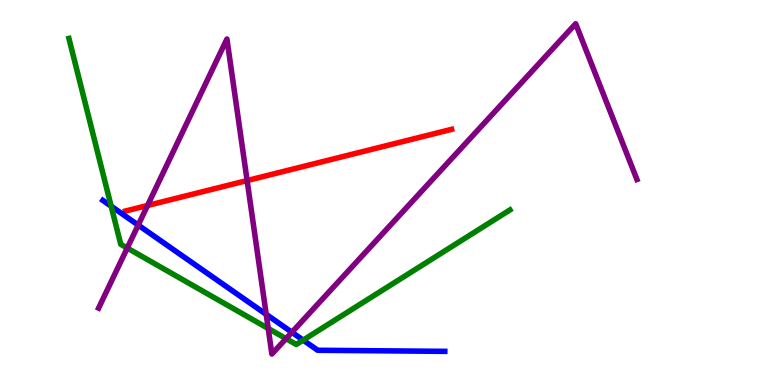[{'lines': ['blue', 'red'], 'intersections': []}, {'lines': ['green', 'red'], 'intersections': []}, {'lines': ['purple', 'red'], 'intersections': [{'x': 1.9, 'y': 4.66}, {'x': 3.19, 'y': 5.31}]}, {'lines': ['blue', 'green'], 'intersections': [{'x': 1.43, 'y': 4.64}, {'x': 3.91, 'y': 1.17}]}, {'lines': ['blue', 'purple'], 'intersections': [{'x': 1.78, 'y': 4.15}, {'x': 3.43, 'y': 1.84}, {'x': 3.77, 'y': 1.37}]}, {'lines': ['green', 'purple'], 'intersections': [{'x': 1.64, 'y': 3.56}, {'x': 3.46, 'y': 1.47}, {'x': 3.69, 'y': 1.2}]}]